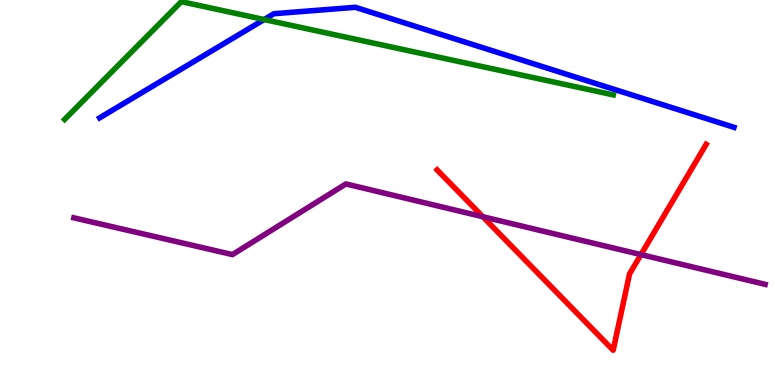[{'lines': ['blue', 'red'], 'intersections': []}, {'lines': ['green', 'red'], 'intersections': []}, {'lines': ['purple', 'red'], 'intersections': [{'x': 6.23, 'y': 4.37}, {'x': 8.27, 'y': 3.39}]}, {'lines': ['blue', 'green'], 'intersections': [{'x': 3.41, 'y': 9.49}]}, {'lines': ['blue', 'purple'], 'intersections': []}, {'lines': ['green', 'purple'], 'intersections': []}]